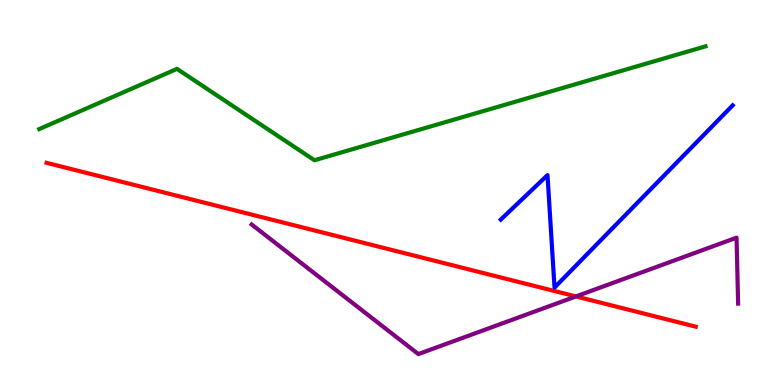[{'lines': ['blue', 'red'], 'intersections': []}, {'lines': ['green', 'red'], 'intersections': []}, {'lines': ['purple', 'red'], 'intersections': [{'x': 7.43, 'y': 2.3}]}, {'lines': ['blue', 'green'], 'intersections': []}, {'lines': ['blue', 'purple'], 'intersections': []}, {'lines': ['green', 'purple'], 'intersections': []}]